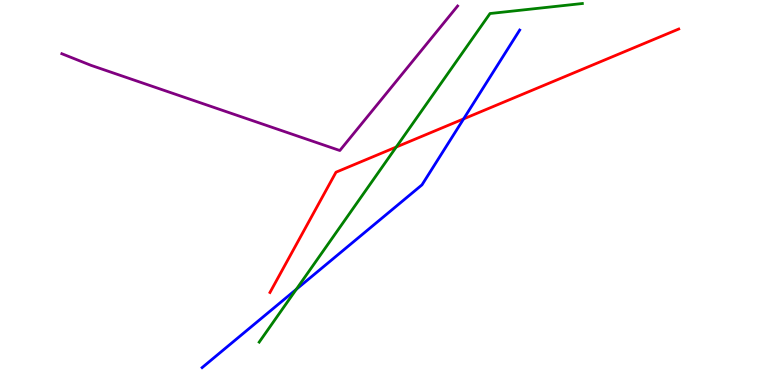[{'lines': ['blue', 'red'], 'intersections': [{'x': 5.98, 'y': 6.91}]}, {'lines': ['green', 'red'], 'intersections': [{'x': 5.11, 'y': 6.18}]}, {'lines': ['purple', 'red'], 'intersections': []}, {'lines': ['blue', 'green'], 'intersections': [{'x': 3.82, 'y': 2.48}]}, {'lines': ['blue', 'purple'], 'intersections': []}, {'lines': ['green', 'purple'], 'intersections': []}]